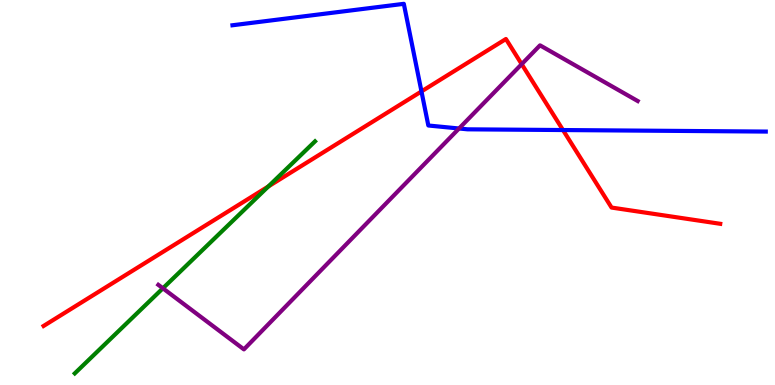[{'lines': ['blue', 'red'], 'intersections': [{'x': 5.44, 'y': 7.63}, {'x': 7.26, 'y': 6.62}]}, {'lines': ['green', 'red'], 'intersections': [{'x': 3.46, 'y': 5.16}]}, {'lines': ['purple', 'red'], 'intersections': [{'x': 6.73, 'y': 8.33}]}, {'lines': ['blue', 'green'], 'intersections': []}, {'lines': ['blue', 'purple'], 'intersections': [{'x': 5.92, 'y': 6.66}]}, {'lines': ['green', 'purple'], 'intersections': [{'x': 2.1, 'y': 2.51}]}]